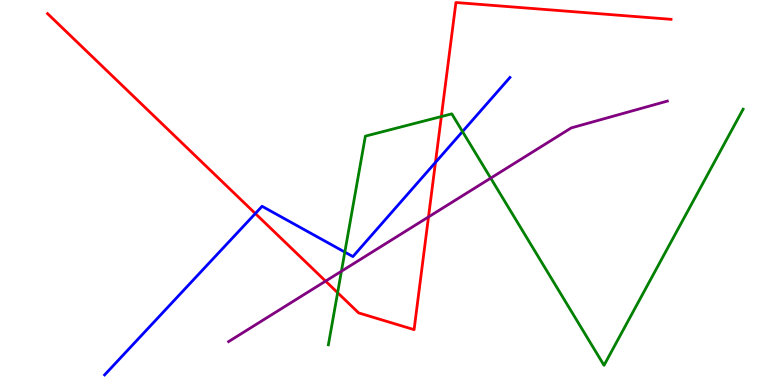[{'lines': ['blue', 'red'], 'intersections': [{'x': 3.29, 'y': 4.45}, {'x': 5.62, 'y': 5.78}]}, {'lines': ['green', 'red'], 'intersections': [{'x': 4.36, 'y': 2.4}, {'x': 5.69, 'y': 6.97}]}, {'lines': ['purple', 'red'], 'intersections': [{'x': 4.2, 'y': 2.7}, {'x': 5.53, 'y': 4.37}]}, {'lines': ['blue', 'green'], 'intersections': [{'x': 4.45, 'y': 3.45}, {'x': 5.97, 'y': 6.58}]}, {'lines': ['blue', 'purple'], 'intersections': []}, {'lines': ['green', 'purple'], 'intersections': [{'x': 4.41, 'y': 2.95}, {'x': 6.33, 'y': 5.37}]}]